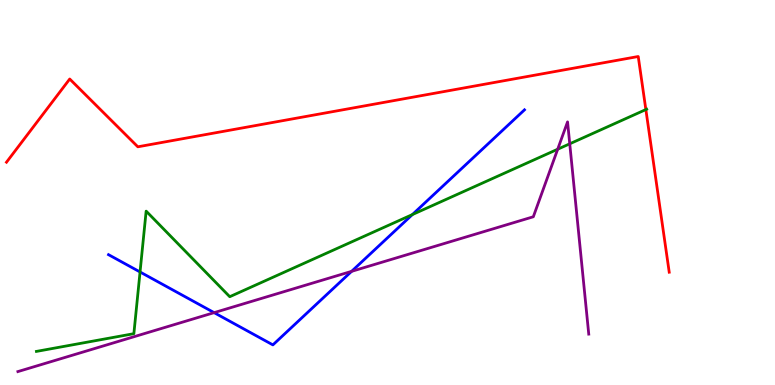[{'lines': ['blue', 'red'], 'intersections': []}, {'lines': ['green', 'red'], 'intersections': [{'x': 8.33, 'y': 7.15}]}, {'lines': ['purple', 'red'], 'intersections': []}, {'lines': ['blue', 'green'], 'intersections': [{'x': 1.81, 'y': 2.94}, {'x': 5.32, 'y': 4.43}]}, {'lines': ['blue', 'purple'], 'intersections': [{'x': 2.76, 'y': 1.88}, {'x': 4.54, 'y': 2.95}]}, {'lines': ['green', 'purple'], 'intersections': [{'x': 7.2, 'y': 6.12}, {'x': 7.35, 'y': 6.26}]}]